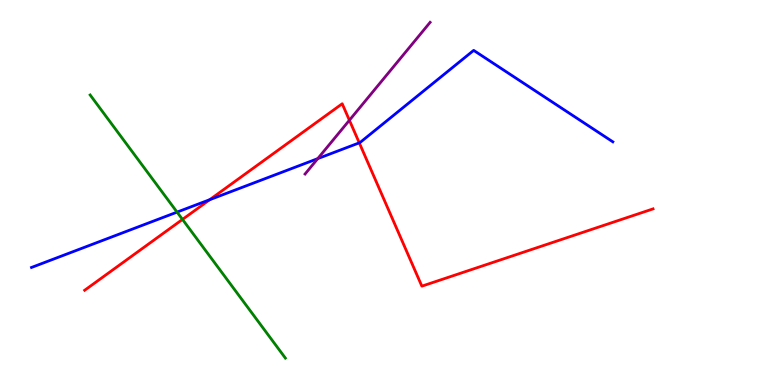[{'lines': ['blue', 'red'], 'intersections': [{'x': 2.71, 'y': 4.81}, {'x': 4.64, 'y': 6.29}]}, {'lines': ['green', 'red'], 'intersections': [{'x': 2.35, 'y': 4.3}]}, {'lines': ['purple', 'red'], 'intersections': [{'x': 4.51, 'y': 6.88}]}, {'lines': ['blue', 'green'], 'intersections': [{'x': 2.28, 'y': 4.49}]}, {'lines': ['blue', 'purple'], 'intersections': [{'x': 4.1, 'y': 5.88}]}, {'lines': ['green', 'purple'], 'intersections': []}]